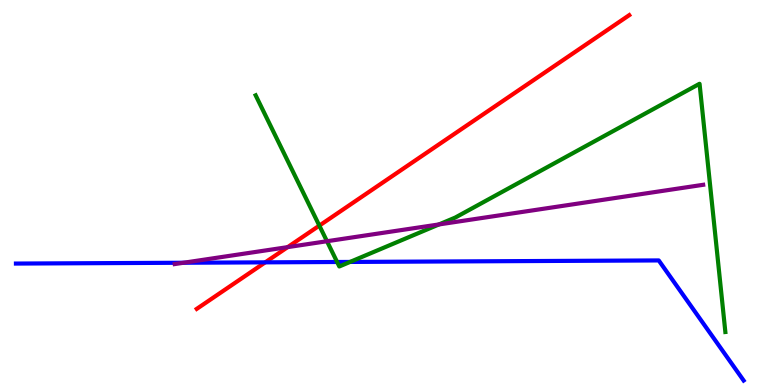[{'lines': ['blue', 'red'], 'intersections': [{'x': 3.42, 'y': 3.19}]}, {'lines': ['green', 'red'], 'intersections': [{'x': 4.12, 'y': 4.14}]}, {'lines': ['purple', 'red'], 'intersections': [{'x': 3.71, 'y': 3.58}]}, {'lines': ['blue', 'green'], 'intersections': [{'x': 4.35, 'y': 3.19}, {'x': 4.52, 'y': 3.2}]}, {'lines': ['blue', 'purple'], 'intersections': [{'x': 2.37, 'y': 3.18}]}, {'lines': ['green', 'purple'], 'intersections': [{'x': 4.22, 'y': 3.73}, {'x': 5.66, 'y': 4.17}]}]